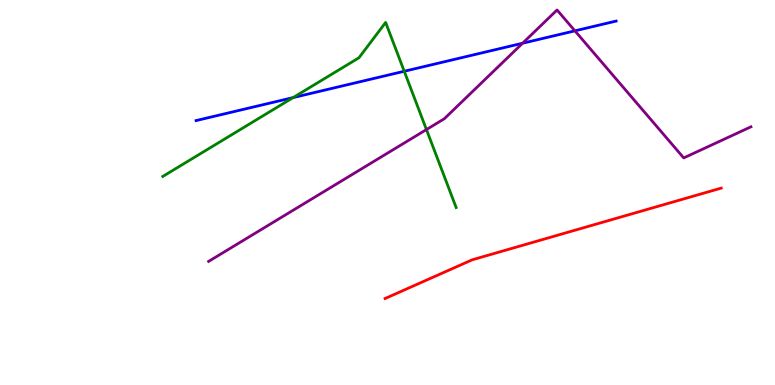[{'lines': ['blue', 'red'], 'intersections': []}, {'lines': ['green', 'red'], 'intersections': []}, {'lines': ['purple', 'red'], 'intersections': []}, {'lines': ['blue', 'green'], 'intersections': [{'x': 3.78, 'y': 7.47}, {'x': 5.22, 'y': 8.15}]}, {'lines': ['blue', 'purple'], 'intersections': [{'x': 6.74, 'y': 8.88}, {'x': 7.42, 'y': 9.2}]}, {'lines': ['green', 'purple'], 'intersections': [{'x': 5.5, 'y': 6.63}]}]